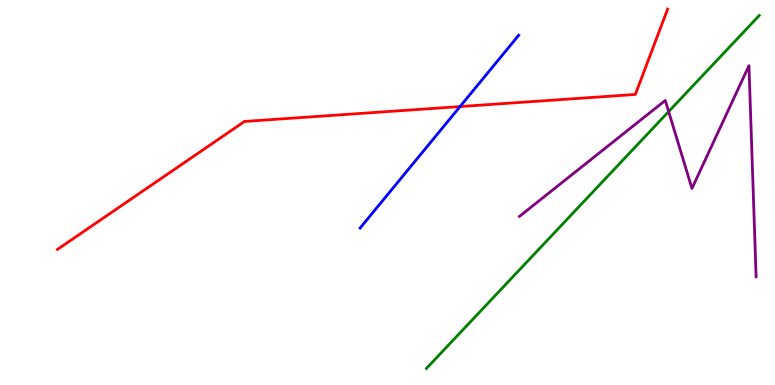[{'lines': ['blue', 'red'], 'intersections': [{'x': 5.94, 'y': 7.23}]}, {'lines': ['green', 'red'], 'intersections': []}, {'lines': ['purple', 'red'], 'intersections': []}, {'lines': ['blue', 'green'], 'intersections': []}, {'lines': ['blue', 'purple'], 'intersections': []}, {'lines': ['green', 'purple'], 'intersections': [{'x': 8.63, 'y': 7.1}]}]